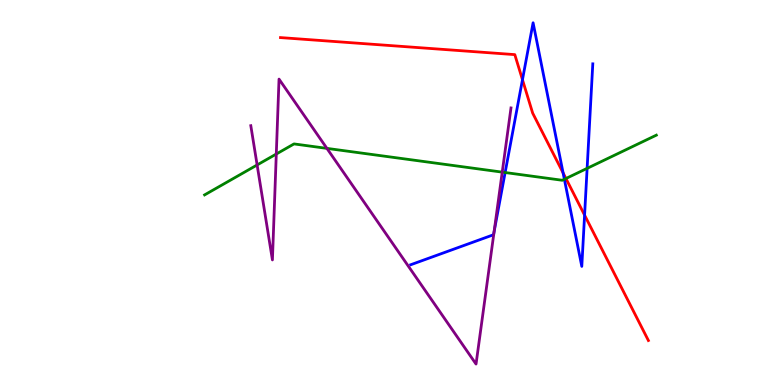[{'lines': ['blue', 'red'], 'intersections': [{'x': 6.74, 'y': 7.93}, {'x': 7.27, 'y': 5.51}, {'x': 7.54, 'y': 4.41}]}, {'lines': ['green', 'red'], 'intersections': [{'x': 7.3, 'y': 5.36}]}, {'lines': ['purple', 'red'], 'intersections': []}, {'lines': ['blue', 'green'], 'intersections': [{'x': 6.52, 'y': 5.52}, {'x': 7.28, 'y': 5.34}, {'x': 7.58, 'y': 5.63}]}, {'lines': ['blue', 'purple'], 'intersections': [{'x': 6.38, 'y': 3.99}]}, {'lines': ['green', 'purple'], 'intersections': [{'x': 3.32, 'y': 5.72}, {'x': 3.57, 'y': 6.0}, {'x': 4.22, 'y': 6.15}, {'x': 6.48, 'y': 5.53}]}]